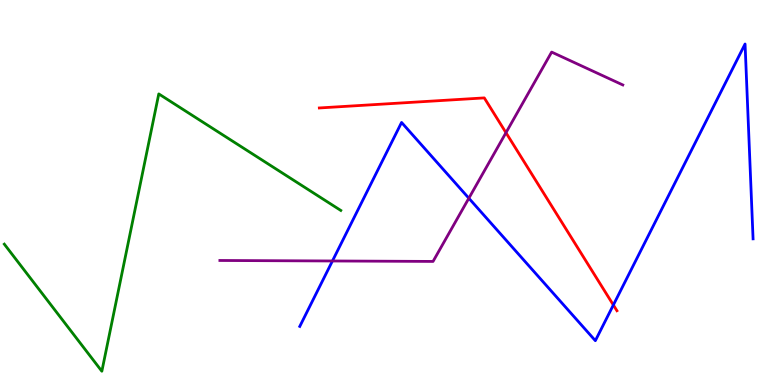[{'lines': ['blue', 'red'], 'intersections': [{'x': 7.91, 'y': 2.08}]}, {'lines': ['green', 'red'], 'intersections': []}, {'lines': ['purple', 'red'], 'intersections': [{'x': 6.53, 'y': 6.55}]}, {'lines': ['blue', 'green'], 'intersections': []}, {'lines': ['blue', 'purple'], 'intersections': [{'x': 4.29, 'y': 3.22}, {'x': 6.05, 'y': 4.85}]}, {'lines': ['green', 'purple'], 'intersections': []}]